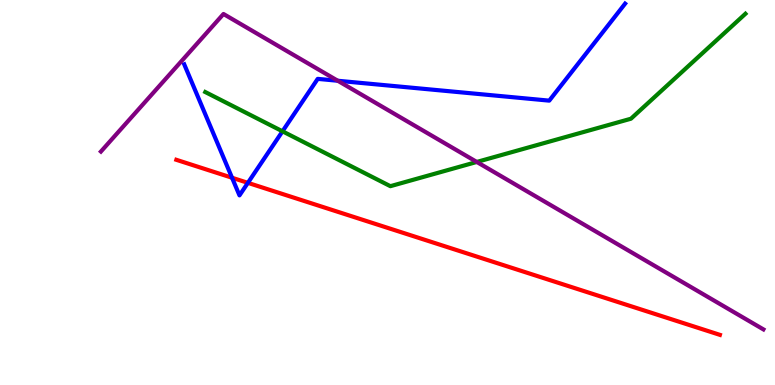[{'lines': ['blue', 'red'], 'intersections': [{'x': 2.99, 'y': 5.38}, {'x': 3.2, 'y': 5.25}]}, {'lines': ['green', 'red'], 'intersections': []}, {'lines': ['purple', 'red'], 'intersections': []}, {'lines': ['blue', 'green'], 'intersections': [{'x': 3.65, 'y': 6.59}]}, {'lines': ['blue', 'purple'], 'intersections': [{'x': 4.36, 'y': 7.9}]}, {'lines': ['green', 'purple'], 'intersections': [{'x': 6.15, 'y': 5.79}]}]